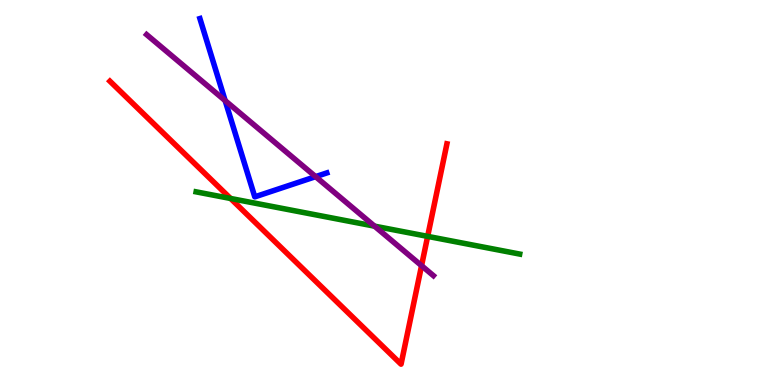[{'lines': ['blue', 'red'], 'intersections': []}, {'lines': ['green', 'red'], 'intersections': [{'x': 2.98, 'y': 4.84}, {'x': 5.52, 'y': 3.86}]}, {'lines': ['purple', 'red'], 'intersections': [{'x': 5.44, 'y': 3.1}]}, {'lines': ['blue', 'green'], 'intersections': []}, {'lines': ['blue', 'purple'], 'intersections': [{'x': 2.91, 'y': 7.39}, {'x': 4.07, 'y': 5.41}]}, {'lines': ['green', 'purple'], 'intersections': [{'x': 4.83, 'y': 4.13}]}]